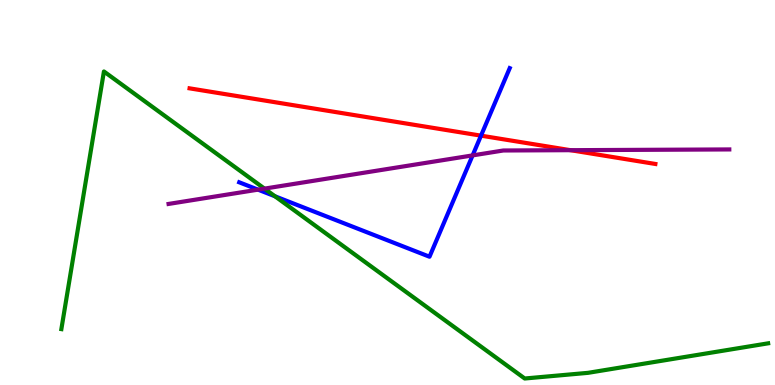[{'lines': ['blue', 'red'], 'intersections': [{'x': 6.21, 'y': 6.48}]}, {'lines': ['green', 'red'], 'intersections': []}, {'lines': ['purple', 'red'], 'intersections': [{'x': 7.36, 'y': 6.1}]}, {'lines': ['blue', 'green'], 'intersections': [{'x': 3.55, 'y': 4.9}]}, {'lines': ['blue', 'purple'], 'intersections': [{'x': 3.33, 'y': 5.07}, {'x': 6.1, 'y': 5.96}]}, {'lines': ['green', 'purple'], 'intersections': [{'x': 3.41, 'y': 5.1}]}]